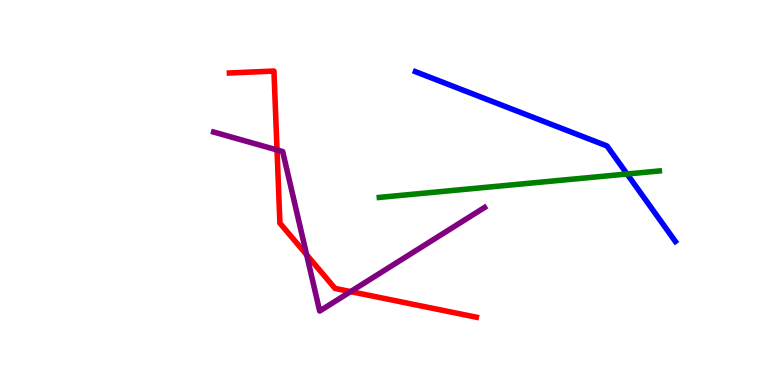[{'lines': ['blue', 'red'], 'intersections': []}, {'lines': ['green', 'red'], 'intersections': []}, {'lines': ['purple', 'red'], 'intersections': [{'x': 3.57, 'y': 6.11}, {'x': 3.96, 'y': 3.38}, {'x': 4.52, 'y': 2.43}]}, {'lines': ['blue', 'green'], 'intersections': [{'x': 8.09, 'y': 5.48}]}, {'lines': ['blue', 'purple'], 'intersections': []}, {'lines': ['green', 'purple'], 'intersections': []}]